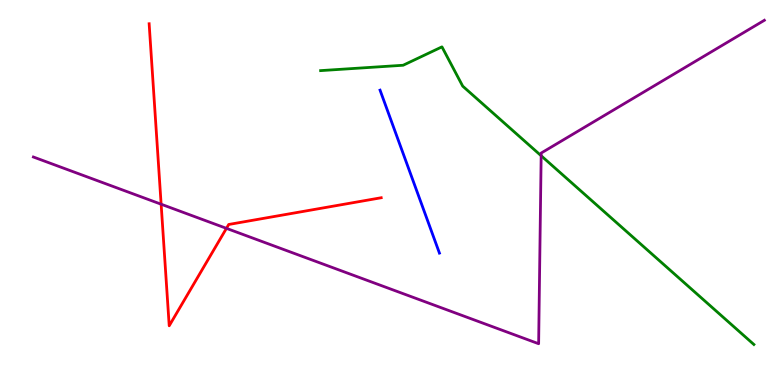[{'lines': ['blue', 'red'], 'intersections': []}, {'lines': ['green', 'red'], 'intersections': []}, {'lines': ['purple', 'red'], 'intersections': [{'x': 2.08, 'y': 4.7}, {'x': 2.92, 'y': 4.07}]}, {'lines': ['blue', 'green'], 'intersections': []}, {'lines': ['blue', 'purple'], 'intersections': []}, {'lines': ['green', 'purple'], 'intersections': [{'x': 6.98, 'y': 5.95}]}]